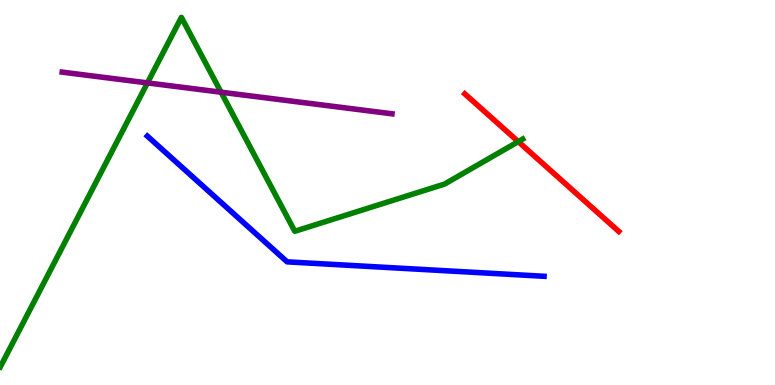[{'lines': ['blue', 'red'], 'intersections': []}, {'lines': ['green', 'red'], 'intersections': [{'x': 6.69, 'y': 6.32}]}, {'lines': ['purple', 'red'], 'intersections': []}, {'lines': ['blue', 'green'], 'intersections': []}, {'lines': ['blue', 'purple'], 'intersections': []}, {'lines': ['green', 'purple'], 'intersections': [{'x': 1.9, 'y': 7.85}, {'x': 2.85, 'y': 7.61}]}]